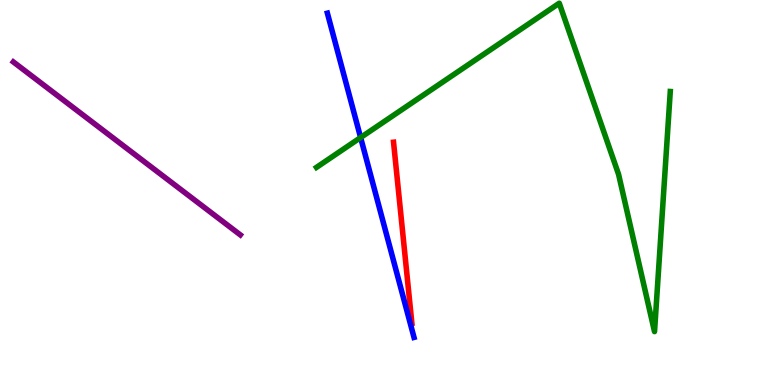[{'lines': ['blue', 'red'], 'intersections': []}, {'lines': ['green', 'red'], 'intersections': []}, {'lines': ['purple', 'red'], 'intersections': []}, {'lines': ['blue', 'green'], 'intersections': [{'x': 4.65, 'y': 6.43}]}, {'lines': ['blue', 'purple'], 'intersections': []}, {'lines': ['green', 'purple'], 'intersections': []}]